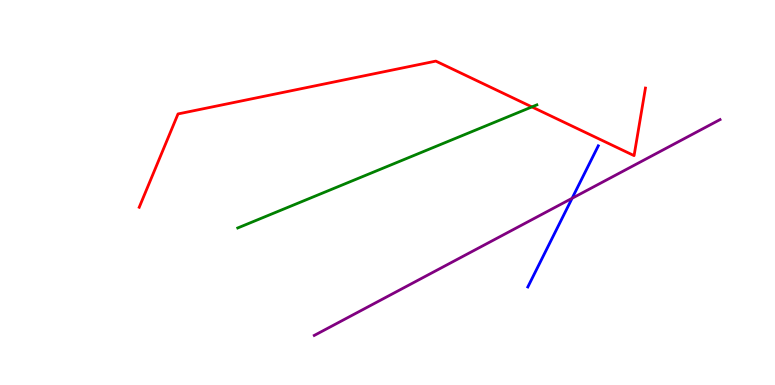[{'lines': ['blue', 'red'], 'intersections': []}, {'lines': ['green', 'red'], 'intersections': [{'x': 6.86, 'y': 7.22}]}, {'lines': ['purple', 'red'], 'intersections': []}, {'lines': ['blue', 'green'], 'intersections': []}, {'lines': ['blue', 'purple'], 'intersections': [{'x': 7.38, 'y': 4.85}]}, {'lines': ['green', 'purple'], 'intersections': []}]